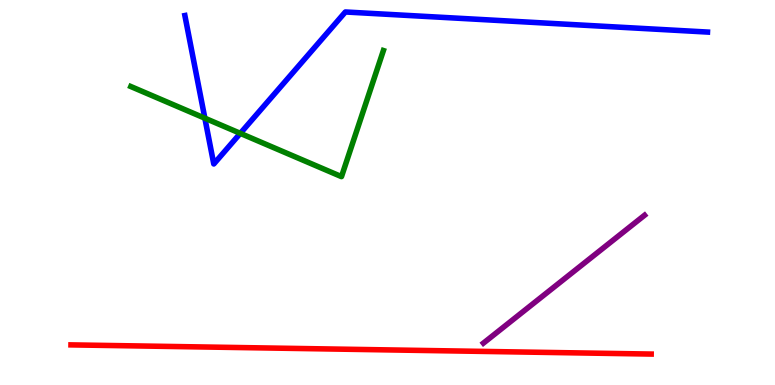[{'lines': ['blue', 'red'], 'intersections': []}, {'lines': ['green', 'red'], 'intersections': []}, {'lines': ['purple', 'red'], 'intersections': []}, {'lines': ['blue', 'green'], 'intersections': [{'x': 2.64, 'y': 6.93}, {'x': 3.1, 'y': 6.54}]}, {'lines': ['blue', 'purple'], 'intersections': []}, {'lines': ['green', 'purple'], 'intersections': []}]